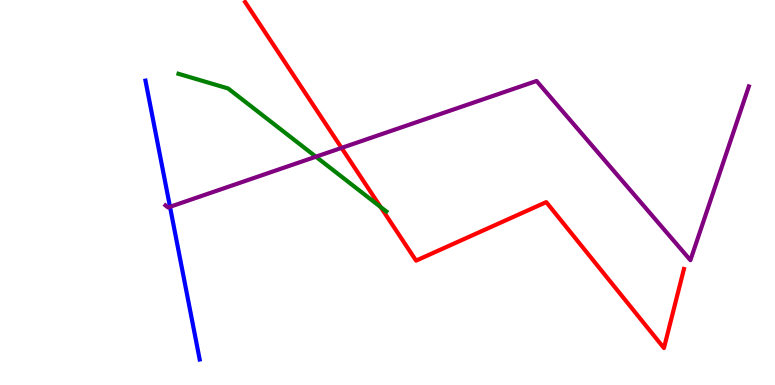[{'lines': ['blue', 'red'], 'intersections': []}, {'lines': ['green', 'red'], 'intersections': [{'x': 4.91, 'y': 4.62}]}, {'lines': ['purple', 'red'], 'intersections': [{'x': 4.41, 'y': 6.16}]}, {'lines': ['blue', 'green'], 'intersections': []}, {'lines': ['blue', 'purple'], 'intersections': [{'x': 2.19, 'y': 4.63}]}, {'lines': ['green', 'purple'], 'intersections': [{'x': 4.08, 'y': 5.93}]}]